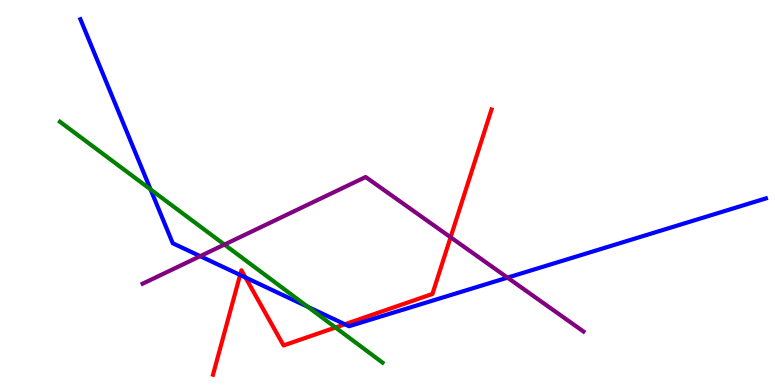[{'lines': ['blue', 'red'], 'intersections': [{'x': 3.1, 'y': 2.86}, {'x': 3.17, 'y': 2.79}, {'x': 4.45, 'y': 1.58}]}, {'lines': ['green', 'red'], 'intersections': [{'x': 4.33, 'y': 1.49}]}, {'lines': ['purple', 'red'], 'intersections': [{'x': 5.81, 'y': 3.84}]}, {'lines': ['blue', 'green'], 'intersections': [{'x': 1.94, 'y': 5.08}, {'x': 3.97, 'y': 2.03}]}, {'lines': ['blue', 'purple'], 'intersections': [{'x': 2.58, 'y': 3.35}, {'x': 6.55, 'y': 2.79}]}, {'lines': ['green', 'purple'], 'intersections': [{'x': 2.9, 'y': 3.65}]}]